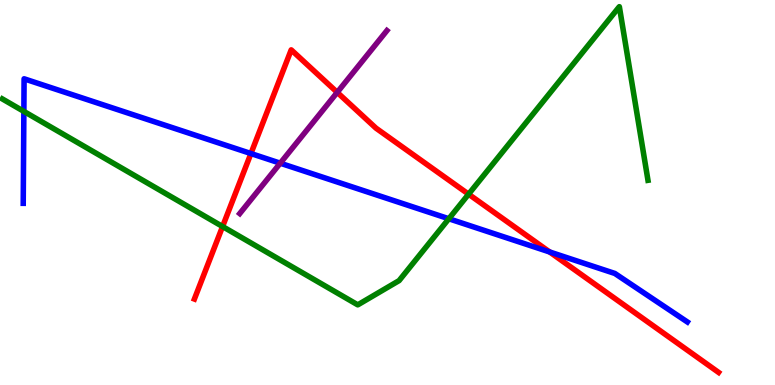[{'lines': ['blue', 'red'], 'intersections': [{'x': 3.24, 'y': 6.01}, {'x': 7.09, 'y': 3.46}]}, {'lines': ['green', 'red'], 'intersections': [{'x': 2.87, 'y': 4.12}, {'x': 6.05, 'y': 4.96}]}, {'lines': ['purple', 'red'], 'intersections': [{'x': 4.35, 'y': 7.6}]}, {'lines': ['blue', 'green'], 'intersections': [{'x': 0.308, 'y': 7.11}, {'x': 5.79, 'y': 4.32}]}, {'lines': ['blue', 'purple'], 'intersections': [{'x': 3.62, 'y': 5.76}]}, {'lines': ['green', 'purple'], 'intersections': []}]